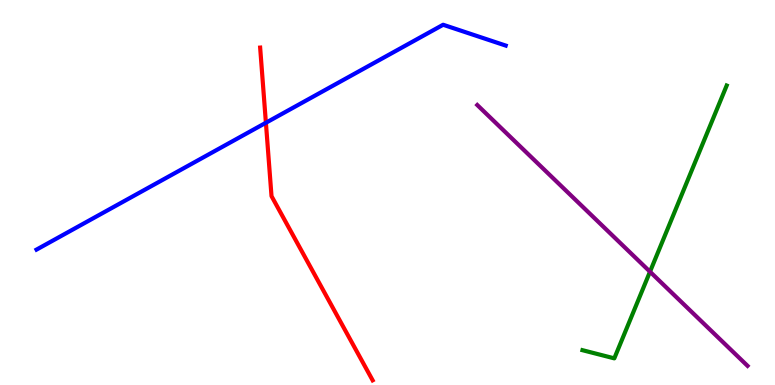[{'lines': ['blue', 'red'], 'intersections': [{'x': 3.43, 'y': 6.81}]}, {'lines': ['green', 'red'], 'intersections': []}, {'lines': ['purple', 'red'], 'intersections': []}, {'lines': ['blue', 'green'], 'intersections': []}, {'lines': ['blue', 'purple'], 'intersections': []}, {'lines': ['green', 'purple'], 'intersections': [{'x': 8.39, 'y': 2.94}]}]